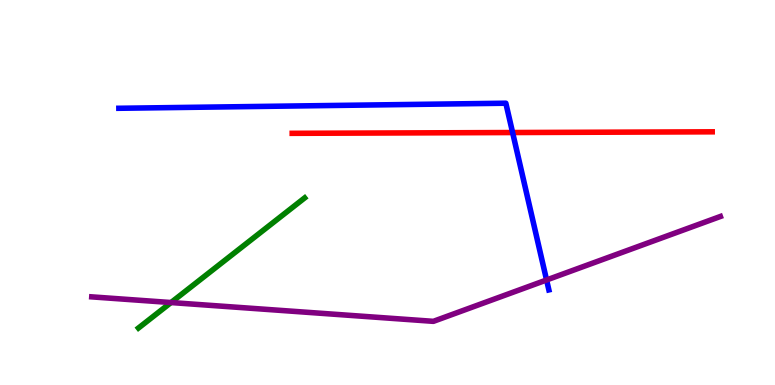[{'lines': ['blue', 'red'], 'intersections': [{'x': 6.61, 'y': 6.56}]}, {'lines': ['green', 'red'], 'intersections': []}, {'lines': ['purple', 'red'], 'intersections': []}, {'lines': ['blue', 'green'], 'intersections': []}, {'lines': ['blue', 'purple'], 'intersections': [{'x': 7.05, 'y': 2.73}]}, {'lines': ['green', 'purple'], 'intersections': [{'x': 2.21, 'y': 2.14}]}]